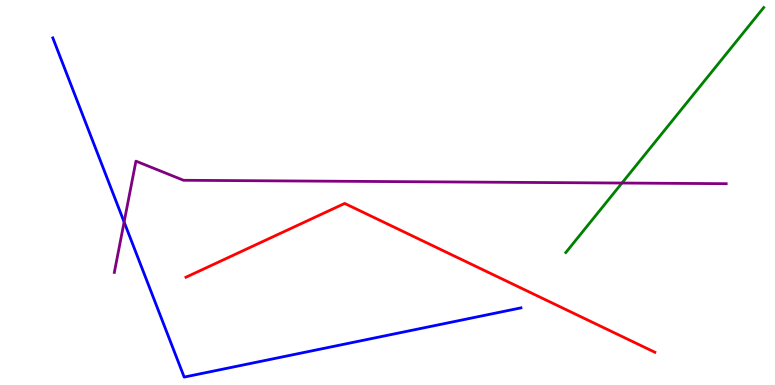[{'lines': ['blue', 'red'], 'intersections': []}, {'lines': ['green', 'red'], 'intersections': []}, {'lines': ['purple', 'red'], 'intersections': []}, {'lines': ['blue', 'green'], 'intersections': []}, {'lines': ['blue', 'purple'], 'intersections': [{'x': 1.6, 'y': 4.23}]}, {'lines': ['green', 'purple'], 'intersections': [{'x': 8.03, 'y': 5.25}]}]